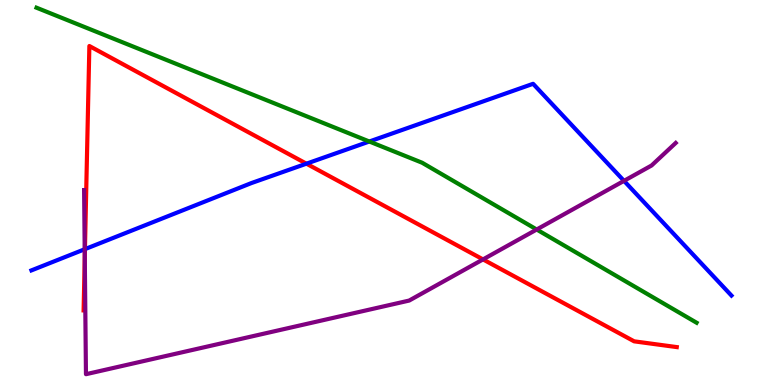[{'lines': ['blue', 'red'], 'intersections': [{'x': 1.1, 'y': 3.53}, {'x': 3.95, 'y': 5.75}]}, {'lines': ['green', 'red'], 'intersections': []}, {'lines': ['purple', 'red'], 'intersections': [{'x': 1.09, 'y': 3.33}, {'x': 6.23, 'y': 3.26}]}, {'lines': ['blue', 'green'], 'intersections': [{'x': 4.77, 'y': 6.32}]}, {'lines': ['blue', 'purple'], 'intersections': [{'x': 1.09, 'y': 3.53}, {'x': 8.05, 'y': 5.3}]}, {'lines': ['green', 'purple'], 'intersections': [{'x': 6.92, 'y': 4.04}]}]